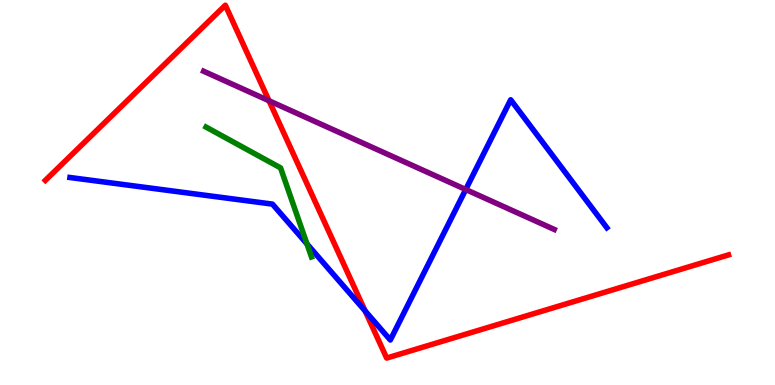[{'lines': ['blue', 'red'], 'intersections': [{'x': 4.71, 'y': 1.92}]}, {'lines': ['green', 'red'], 'intersections': []}, {'lines': ['purple', 'red'], 'intersections': [{'x': 3.47, 'y': 7.38}]}, {'lines': ['blue', 'green'], 'intersections': [{'x': 3.96, 'y': 3.67}]}, {'lines': ['blue', 'purple'], 'intersections': [{'x': 6.01, 'y': 5.08}]}, {'lines': ['green', 'purple'], 'intersections': []}]